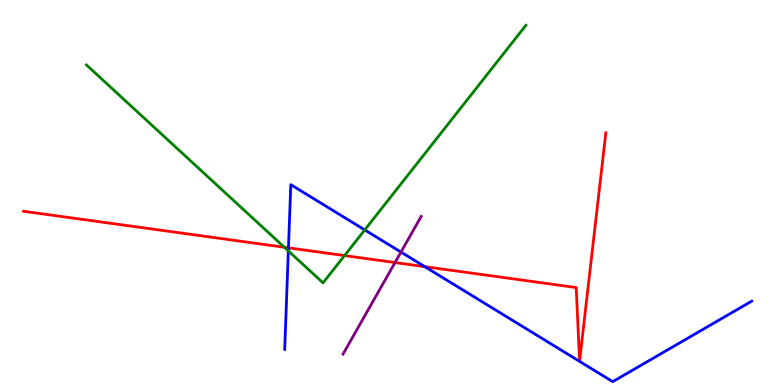[{'lines': ['blue', 'red'], 'intersections': [{'x': 3.72, 'y': 3.56}, {'x': 5.48, 'y': 3.07}]}, {'lines': ['green', 'red'], 'intersections': [{'x': 3.67, 'y': 3.58}, {'x': 4.45, 'y': 3.36}]}, {'lines': ['purple', 'red'], 'intersections': [{'x': 5.1, 'y': 3.18}]}, {'lines': ['blue', 'green'], 'intersections': [{'x': 3.72, 'y': 3.48}, {'x': 4.71, 'y': 4.03}]}, {'lines': ['blue', 'purple'], 'intersections': [{'x': 5.17, 'y': 3.45}]}, {'lines': ['green', 'purple'], 'intersections': []}]